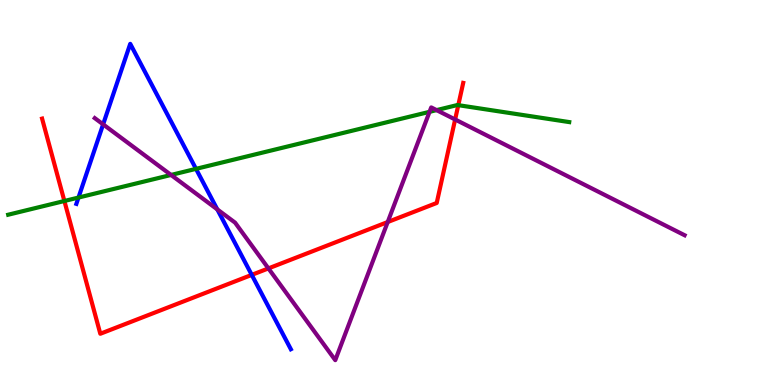[{'lines': ['blue', 'red'], 'intersections': [{'x': 3.25, 'y': 2.86}]}, {'lines': ['green', 'red'], 'intersections': [{'x': 0.831, 'y': 4.78}, {'x': 5.91, 'y': 7.27}]}, {'lines': ['purple', 'red'], 'intersections': [{'x': 3.46, 'y': 3.03}, {'x': 5.0, 'y': 4.23}, {'x': 5.87, 'y': 6.9}]}, {'lines': ['blue', 'green'], 'intersections': [{'x': 1.01, 'y': 4.87}, {'x': 2.53, 'y': 5.61}]}, {'lines': ['blue', 'purple'], 'intersections': [{'x': 1.33, 'y': 6.77}, {'x': 2.8, 'y': 4.56}]}, {'lines': ['green', 'purple'], 'intersections': [{'x': 2.21, 'y': 5.46}, {'x': 5.54, 'y': 7.1}, {'x': 5.63, 'y': 7.14}]}]